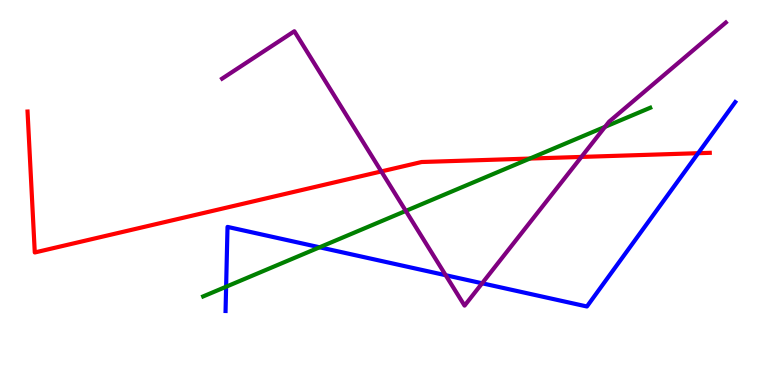[{'lines': ['blue', 'red'], 'intersections': [{'x': 9.01, 'y': 6.02}]}, {'lines': ['green', 'red'], 'intersections': [{'x': 6.84, 'y': 5.88}]}, {'lines': ['purple', 'red'], 'intersections': [{'x': 4.92, 'y': 5.55}, {'x': 7.5, 'y': 5.92}]}, {'lines': ['blue', 'green'], 'intersections': [{'x': 2.92, 'y': 2.55}, {'x': 4.12, 'y': 3.58}]}, {'lines': ['blue', 'purple'], 'intersections': [{'x': 5.75, 'y': 2.85}, {'x': 6.22, 'y': 2.64}]}, {'lines': ['green', 'purple'], 'intersections': [{'x': 5.24, 'y': 4.52}, {'x': 7.81, 'y': 6.71}]}]